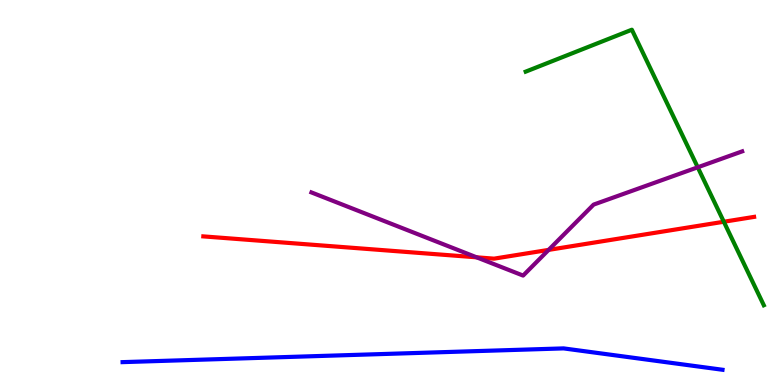[{'lines': ['blue', 'red'], 'intersections': []}, {'lines': ['green', 'red'], 'intersections': [{'x': 9.34, 'y': 4.24}]}, {'lines': ['purple', 'red'], 'intersections': [{'x': 6.15, 'y': 3.32}, {'x': 7.08, 'y': 3.51}]}, {'lines': ['blue', 'green'], 'intersections': []}, {'lines': ['blue', 'purple'], 'intersections': []}, {'lines': ['green', 'purple'], 'intersections': [{'x': 9.0, 'y': 5.65}]}]